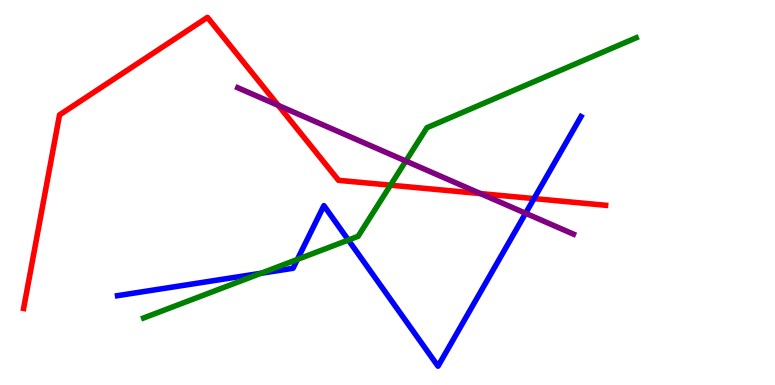[{'lines': ['blue', 'red'], 'intersections': [{'x': 6.89, 'y': 4.84}]}, {'lines': ['green', 'red'], 'intersections': [{'x': 5.04, 'y': 5.19}]}, {'lines': ['purple', 'red'], 'intersections': [{'x': 3.59, 'y': 7.26}, {'x': 6.2, 'y': 4.97}]}, {'lines': ['blue', 'green'], 'intersections': [{'x': 3.37, 'y': 2.9}, {'x': 3.84, 'y': 3.26}, {'x': 4.49, 'y': 3.77}]}, {'lines': ['blue', 'purple'], 'intersections': [{'x': 6.78, 'y': 4.46}]}, {'lines': ['green', 'purple'], 'intersections': [{'x': 5.24, 'y': 5.82}]}]